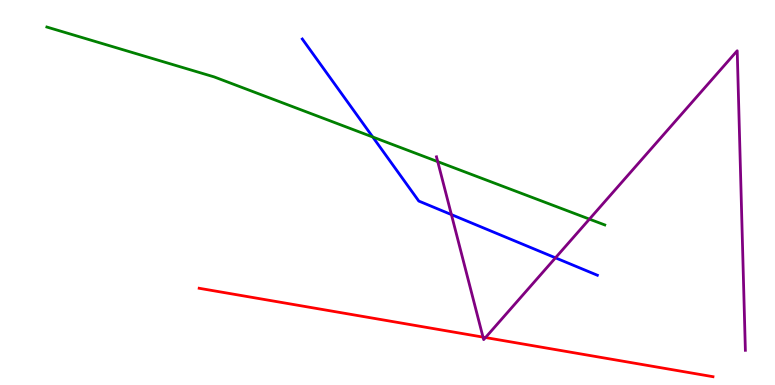[{'lines': ['blue', 'red'], 'intersections': []}, {'lines': ['green', 'red'], 'intersections': []}, {'lines': ['purple', 'red'], 'intersections': [{'x': 6.23, 'y': 1.24}, {'x': 6.26, 'y': 1.23}]}, {'lines': ['blue', 'green'], 'intersections': [{'x': 4.81, 'y': 6.44}]}, {'lines': ['blue', 'purple'], 'intersections': [{'x': 5.82, 'y': 4.43}, {'x': 7.17, 'y': 3.3}]}, {'lines': ['green', 'purple'], 'intersections': [{'x': 5.65, 'y': 5.8}, {'x': 7.61, 'y': 4.31}]}]